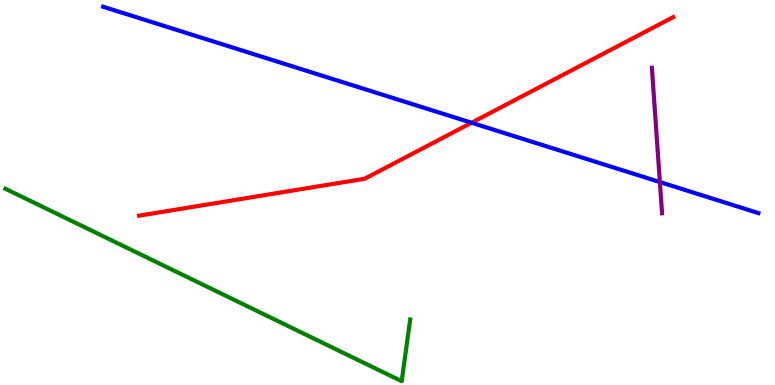[{'lines': ['blue', 'red'], 'intersections': [{'x': 6.08, 'y': 6.81}]}, {'lines': ['green', 'red'], 'intersections': []}, {'lines': ['purple', 'red'], 'intersections': []}, {'lines': ['blue', 'green'], 'intersections': []}, {'lines': ['blue', 'purple'], 'intersections': [{'x': 8.51, 'y': 5.27}]}, {'lines': ['green', 'purple'], 'intersections': []}]